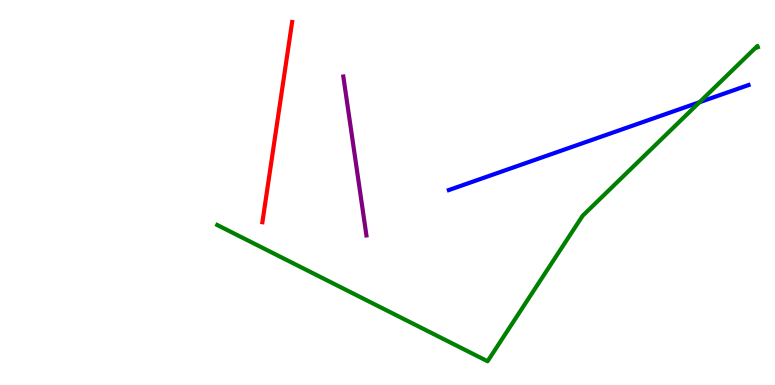[{'lines': ['blue', 'red'], 'intersections': []}, {'lines': ['green', 'red'], 'intersections': []}, {'lines': ['purple', 'red'], 'intersections': []}, {'lines': ['blue', 'green'], 'intersections': [{'x': 9.03, 'y': 7.34}]}, {'lines': ['blue', 'purple'], 'intersections': []}, {'lines': ['green', 'purple'], 'intersections': []}]